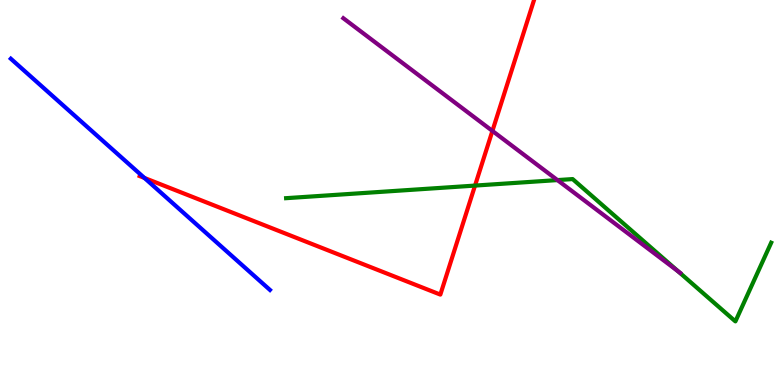[{'lines': ['blue', 'red'], 'intersections': [{'x': 1.86, 'y': 5.38}]}, {'lines': ['green', 'red'], 'intersections': [{'x': 6.13, 'y': 5.18}]}, {'lines': ['purple', 'red'], 'intersections': [{'x': 6.35, 'y': 6.6}]}, {'lines': ['blue', 'green'], 'intersections': []}, {'lines': ['blue', 'purple'], 'intersections': []}, {'lines': ['green', 'purple'], 'intersections': [{'x': 7.19, 'y': 5.32}, {'x': 8.75, 'y': 2.95}]}]